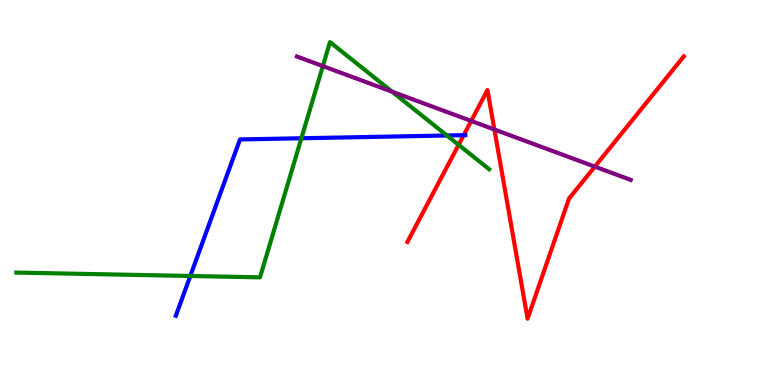[{'lines': ['blue', 'red'], 'intersections': [{'x': 5.98, 'y': 6.49}]}, {'lines': ['green', 'red'], 'intersections': [{'x': 5.92, 'y': 6.24}]}, {'lines': ['purple', 'red'], 'intersections': [{'x': 6.08, 'y': 6.86}, {'x': 6.38, 'y': 6.64}, {'x': 7.68, 'y': 5.67}]}, {'lines': ['blue', 'green'], 'intersections': [{'x': 2.46, 'y': 2.83}, {'x': 3.89, 'y': 6.41}, {'x': 5.77, 'y': 6.48}]}, {'lines': ['blue', 'purple'], 'intersections': []}, {'lines': ['green', 'purple'], 'intersections': [{'x': 4.17, 'y': 8.28}, {'x': 5.06, 'y': 7.62}]}]